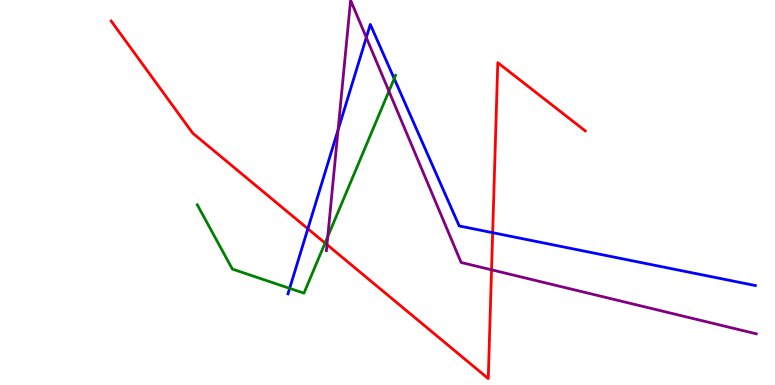[{'lines': ['blue', 'red'], 'intersections': [{'x': 3.97, 'y': 4.06}, {'x': 6.36, 'y': 3.96}]}, {'lines': ['green', 'red'], 'intersections': [{'x': 4.19, 'y': 3.69}]}, {'lines': ['purple', 'red'], 'intersections': [{'x': 4.22, 'y': 3.65}, {'x': 6.34, 'y': 2.99}]}, {'lines': ['blue', 'green'], 'intersections': [{'x': 3.74, 'y': 2.51}, {'x': 5.09, 'y': 7.96}]}, {'lines': ['blue', 'purple'], 'intersections': [{'x': 4.36, 'y': 6.63}, {'x': 4.73, 'y': 9.03}]}, {'lines': ['green', 'purple'], 'intersections': [{'x': 4.23, 'y': 3.85}, {'x': 5.02, 'y': 7.63}]}]